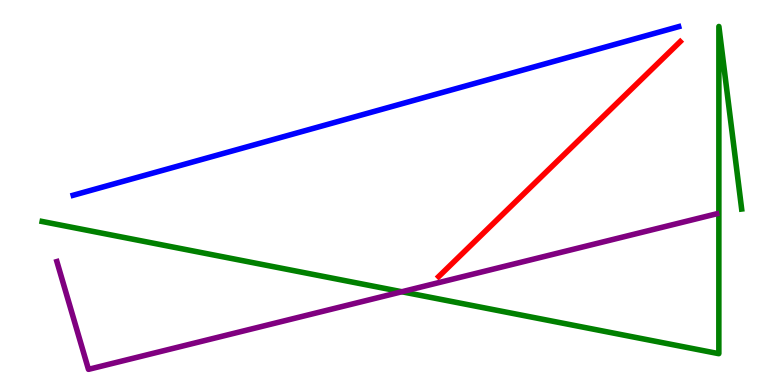[{'lines': ['blue', 'red'], 'intersections': []}, {'lines': ['green', 'red'], 'intersections': []}, {'lines': ['purple', 'red'], 'intersections': []}, {'lines': ['blue', 'green'], 'intersections': []}, {'lines': ['blue', 'purple'], 'intersections': []}, {'lines': ['green', 'purple'], 'intersections': [{'x': 5.19, 'y': 2.42}]}]